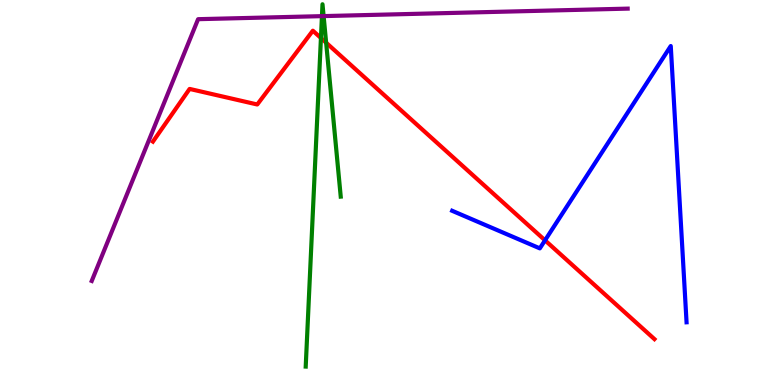[{'lines': ['blue', 'red'], 'intersections': [{'x': 7.03, 'y': 3.76}]}, {'lines': ['green', 'red'], 'intersections': [{'x': 4.14, 'y': 9.01}, {'x': 4.21, 'y': 8.89}]}, {'lines': ['purple', 'red'], 'intersections': []}, {'lines': ['blue', 'green'], 'intersections': []}, {'lines': ['blue', 'purple'], 'intersections': []}, {'lines': ['green', 'purple'], 'intersections': [{'x': 4.15, 'y': 9.58}, {'x': 4.18, 'y': 9.58}]}]